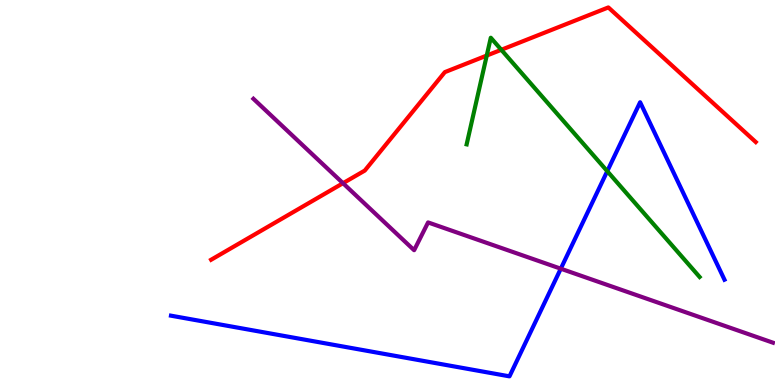[{'lines': ['blue', 'red'], 'intersections': []}, {'lines': ['green', 'red'], 'intersections': [{'x': 6.28, 'y': 8.56}, {'x': 6.47, 'y': 8.71}]}, {'lines': ['purple', 'red'], 'intersections': [{'x': 4.43, 'y': 5.24}]}, {'lines': ['blue', 'green'], 'intersections': [{'x': 7.84, 'y': 5.55}]}, {'lines': ['blue', 'purple'], 'intersections': [{'x': 7.24, 'y': 3.02}]}, {'lines': ['green', 'purple'], 'intersections': []}]